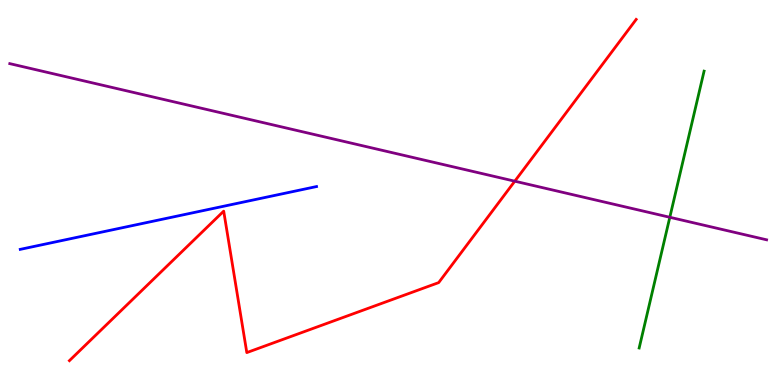[{'lines': ['blue', 'red'], 'intersections': []}, {'lines': ['green', 'red'], 'intersections': []}, {'lines': ['purple', 'red'], 'intersections': [{'x': 6.64, 'y': 5.29}]}, {'lines': ['blue', 'green'], 'intersections': []}, {'lines': ['blue', 'purple'], 'intersections': []}, {'lines': ['green', 'purple'], 'intersections': [{'x': 8.64, 'y': 4.36}]}]